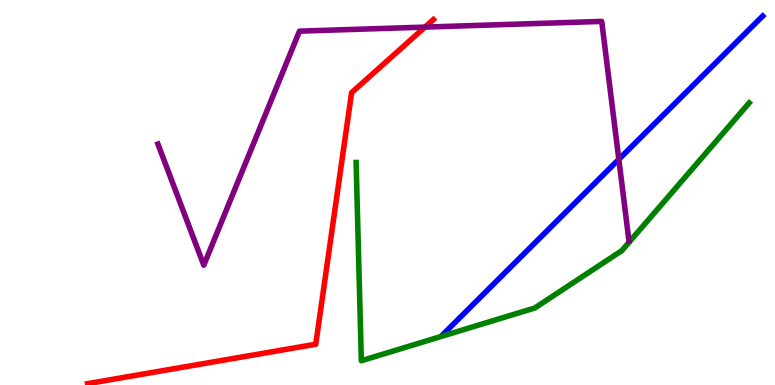[{'lines': ['blue', 'red'], 'intersections': []}, {'lines': ['green', 'red'], 'intersections': []}, {'lines': ['purple', 'red'], 'intersections': [{'x': 5.48, 'y': 9.3}]}, {'lines': ['blue', 'green'], 'intersections': []}, {'lines': ['blue', 'purple'], 'intersections': [{'x': 7.98, 'y': 5.86}]}, {'lines': ['green', 'purple'], 'intersections': []}]